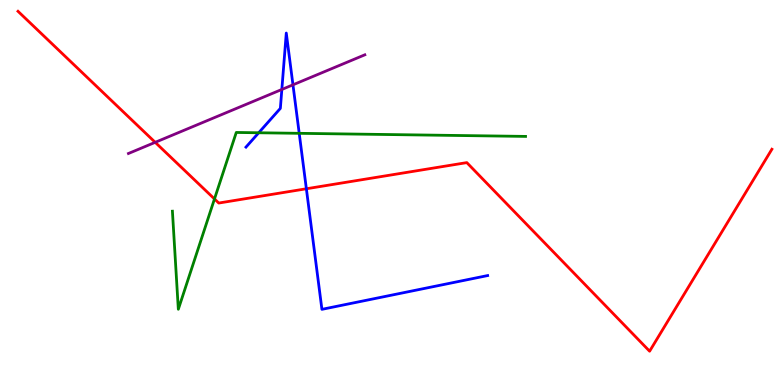[{'lines': ['blue', 'red'], 'intersections': [{'x': 3.95, 'y': 5.1}]}, {'lines': ['green', 'red'], 'intersections': [{'x': 2.77, 'y': 4.83}]}, {'lines': ['purple', 'red'], 'intersections': [{'x': 2.0, 'y': 6.3}]}, {'lines': ['blue', 'green'], 'intersections': [{'x': 3.34, 'y': 6.55}, {'x': 3.86, 'y': 6.54}]}, {'lines': ['blue', 'purple'], 'intersections': [{'x': 3.64, 'y': 7.68}, {'x': 3.78, 'y': 7.8}]}, {'lines': ['green', 'purple'], 'intersections': []}]